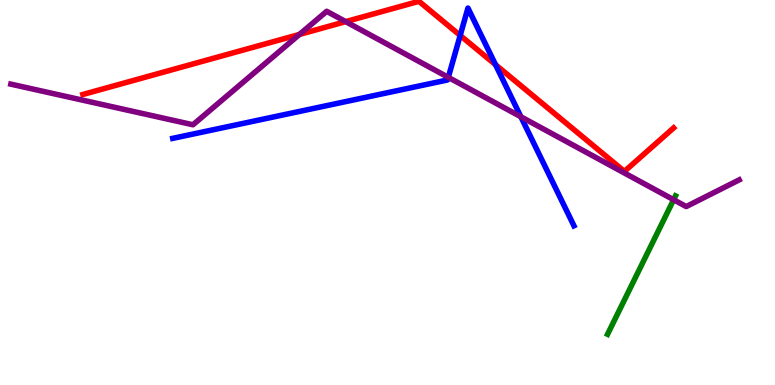[{'lines': ['blue', 'red'], 'intersections': [{'x': 5.94, 'y': 9.08}, {'x': 6.39, 'y': 8.32}]}, {'lines': ['green', 'red'], 'intersections': []}, {'lines': ['purple', 'red'], 'intersections': [{'x': 3.86, 'y': 9.11}, {'x': 4.46, 'y': 9.44}]}, {'lines': ['blue', 'green'], 'intersections': []}, {'lines': ['blue', 'purple'], 'intersections': [{'x': 5.78, 'y': 7.99}, {'x': 6.72, 'y': 6.97}]}, {'lines': ['green', 'purple'], 'intersections': [{'x': 8.69, 'y': 4.81}]}]